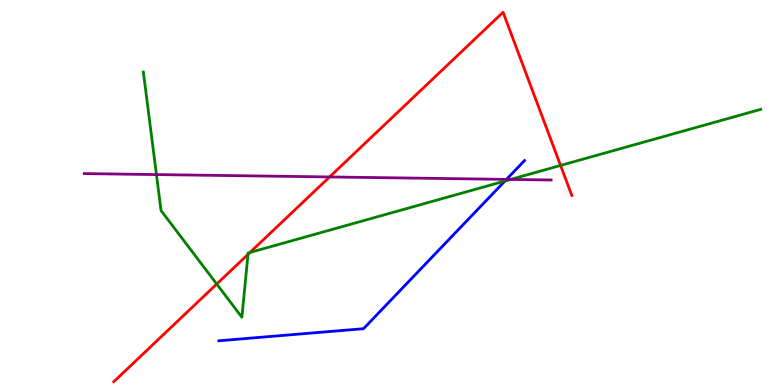[{'lines': ['blue', 'red'], 'intersections': []}, {'lines': ['green', 'red'], 'intersections': [{'x': 2.8, 'y': 2.62}, {'x': 3.2, 'y': 3.39}, {'x': 3.23, 'y': 3.44}, {'x': 7.23, 'y': 5.7}]}, {'lines': ['purple', 'red'], 'intersections': [{'x': 4.25, 'y': 5.4}]}, {'lines': ['blue', 'green'], 'intersections': [{'x': 6.52, 'y': 5.3}]}, {'lines': ['blue', 'purple'], 'intersections': [{'x': 6.54, 'y': 5.34}]}, {'lines': ['green', 'purple'], 'intersections': [{'x': 2.02, 'y': 5.47}, {'x': 6.59, 'y': 5.34}]}]